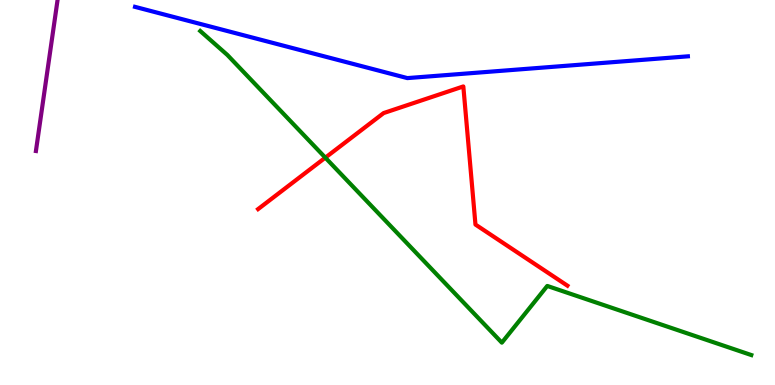[{'lines': ['blue', 'red'], 'intersections': []}, {'lines': ['green', 'red'], 'intersections': [{'x': 4.2, 'y': 5.91}]}, {'lines': ['purple', 'red'], 'intersections': []}, {'lines': ['blue', 'green'], 'intersections': []}, {'lines': ['blue', 'purple'], 'intersections': []}, {'lines': ['green', 'purple'], 'intersections': []}]